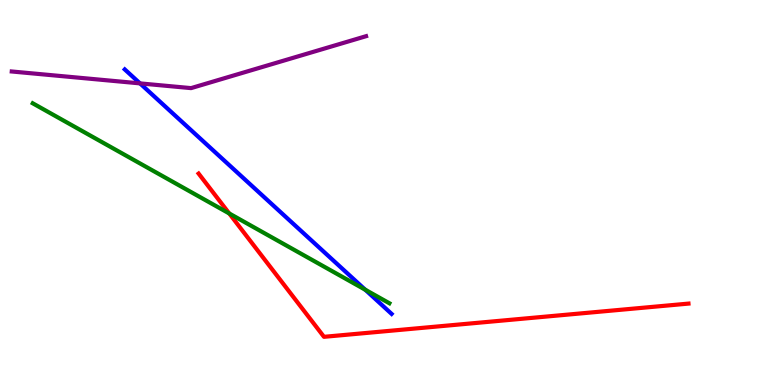[{'lines': ['blue', 'red'], 'intersections': []}, {'lines': ['green', 'red'], 'intersections': [{'x': 2.96, 'y': 4.46}]}, {'lines': ['purple', 'red'], 'intersections': []}, {'lines': ['blue', 'green'], 'intersections': [{'x': 4.71, 'y': 2.47}]}, {'lines': ['blue', 'purple'], 'intersections': [{'x': 1.81, 'y': 7.83}]}, {'lines': ['green', 'purple'], 'intersections': []}]